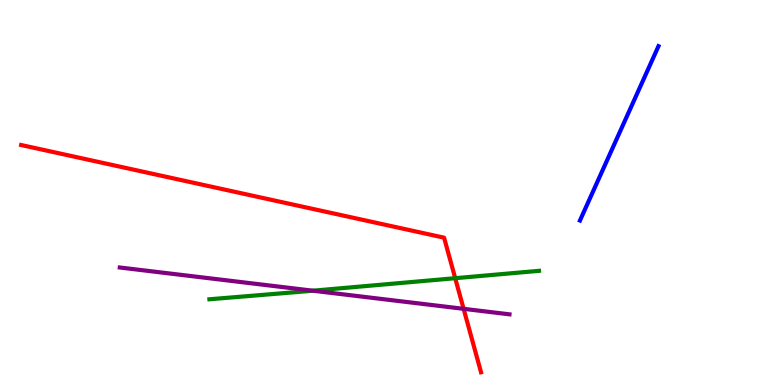[{'lines': ['blue', 'red'], 'intersections': []}, {'lines': ['green', 'red'], 'intersections': [{'x': 5.87, 'y': 2.77}]}, {'lines': ['purple', 'red'], 'intersections': [{'x': 5.98, 'y': 1.98}]}, {'lines': ['blue', 'green'], 'intersections': []}, {'lines': ['blue', 'purple'], 'intersections': []}, {'lines': ['green', 'purple'], 'intersections': [{'x': 4.04, 'y': 2.45}]}]